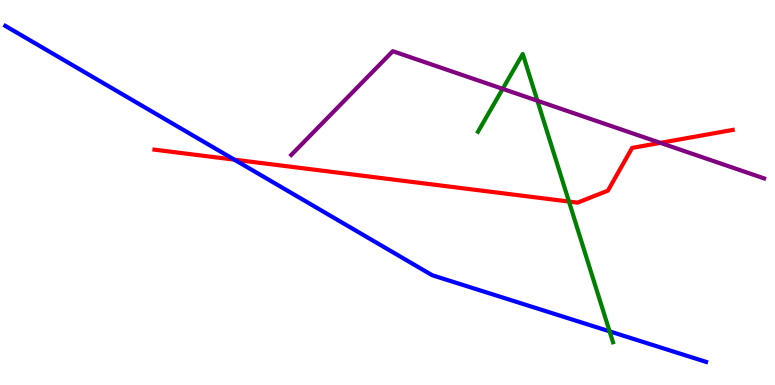[{'lines': ['blue', 'red'], 'intersections': [{'x': 3.02, 'y': 5.85}]}, {'lines': ['green', 'red'], 'intersections': [{'x': 7.34, 'y': 4.76}]}, {'lines': ['purple', 'red'], 'intersections': [{'x': 8.52, 'y': 6.29}]}, {'lines': ['blue', 'green'], 'intersections': [{'x': 7.87, 'y': 1.39}]}, {'lines': ['blue', 'purple'], 'intersections': []}, {'lines': ['green', 'purple'], 'intersections': [{'x': 6.49, 'y': 7.69}, {'x': 6.93, 'y': 7.38}]}]